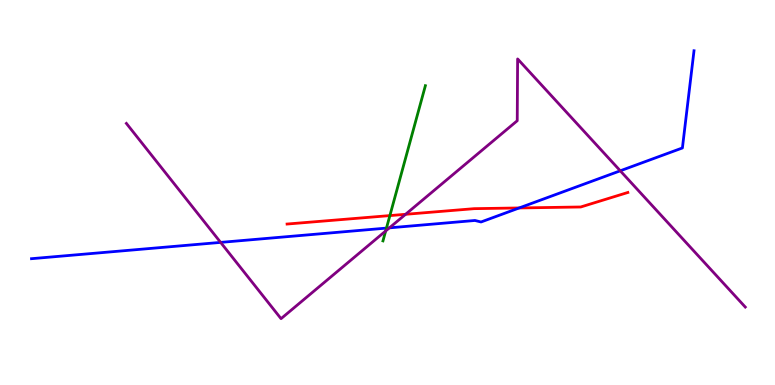[{'lines': ['blue', 'red'], 'intersections': [{'x': 6.7, 'y': 4.6}]}, {'lines': ['green', 'red'], 'intersections': [{'x': 5.03, 'y': 4.4}]}, {'lines': ['purple', 'red'], 'intersections': [{'x': 5.23, 'y': 4.43}]}, {'lines': ['blue', 'green'], 'intersections': [{'x': 4.99, 'y': 4.08}]}, {'lines': ['blue', 'purple'], 'intersections': [{'x': 2.85, 'y': 3.7}, {'x': 5.02, 'y': 4.08}, {'x': 8.0, 'y': 5.56}]}, {'lines': ['green', 'purple'], 'intersections': [{'x': 4.98, 'y': 4.0}]}]